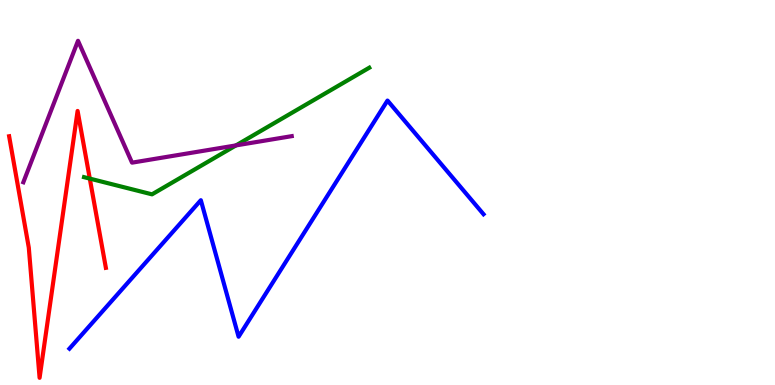[{'lines': ['blue', 'red'], 'intersections': []}, {'lines': ['green', 'red'], 'intersections': [{'x': 1.16, 'y': 5.36}]}, {'lines': ['purple', 'red'], 'intersections': []}, {'lines': ['blue', 'green'], 'intersections': []}, {'lines': ['blue', 'purple'], 'intersections': []}, {'lines': ['green', 'purple'], 'intersections': [{'x': 3.04, 'y': 6.22}]}]